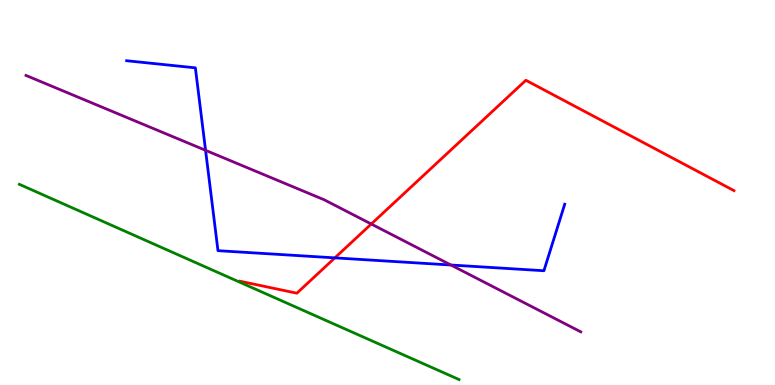[{'lines': ['blue', 'red'], 'intersections': [{'x': 4.32, 'y': 3.3}]}, {'lines': ['green', 'red'], 'intersections': []}, {'lines': ['purple', 'red'], 'intersections': [{'x': 4.79, 'y': 4.18}]}, {'lines': ['blue', 'green'], 'intersections': []}, {'lines': ['blue', 'purple'], 'intersections': [{'x': 2.65, 'y': 6.1}, {'x': 5.82, 'y': 3.12}]}, {'lines': ['green', 'purple'], 'intersections': []}]